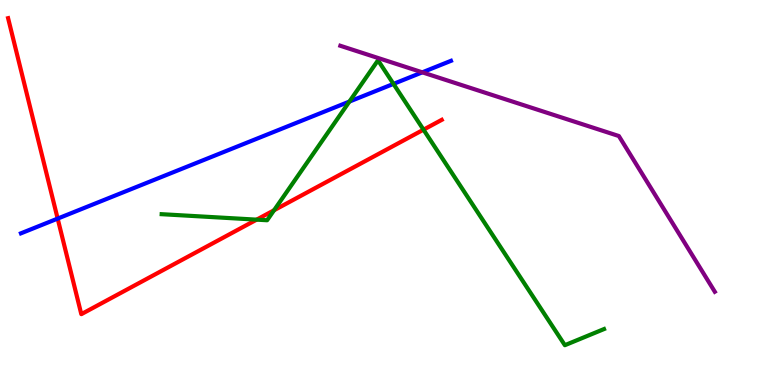[{'lines': ['blue', 'red'], 'intersections': [{'x': 0.744, 'y': 4.32}]}, {'lines': ['green', 'red'], 'intersections': [{'x': 3.31, 'y': 4.29}, {'x': 3.54, 'y': 4.54}, {'x': 5.46, 'y': 6.63}]}, {'lines': ['purple', 'red'], 'intersections': []}, {'lines': ['blue', 'green'], 'intersections': [{'x': 4.51, 'y': 7.36}, {'x': 5.08, 'y': 7.82}]}, {'lines': ['blue', 'purple'], 'intersections': [{'x': 5.45, 'y': 8.12}]}, {'lines': ['green', 'purple'], 'intersections': []}]